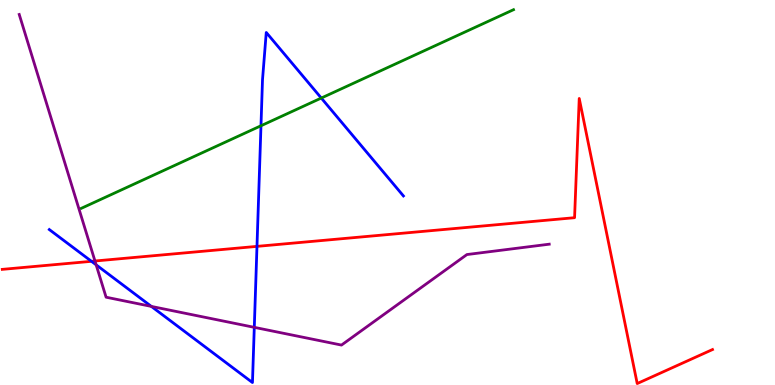[{'lines': ['blue', 'red'], 'intersections': [{'x': 1.18, 'y': 3.21}, {'x': 3.32, 'y': 3.6}]}, {'lines': ['green', 'red'], 'intersections': []}, {'lines': ['purple', 'red'], 'intersections': [{'x': 1.23, 'y': 3.22}]}, {'lines': ['blue', 'green'], 'intersections': [{'x': 3.37, 'y': 6.73}, {'x': 4.15, 'y': 7.45}]}, {'lines': ['blue', 'purple'], 'intersections': [{'x': 1.24, 'y': 3.12}, {'x': 1.95, 'y': 2.04}, {'x': 3.28, 'y': 1.5}]}, {'lines': ['green', 'purple'], 'intersections': []}]